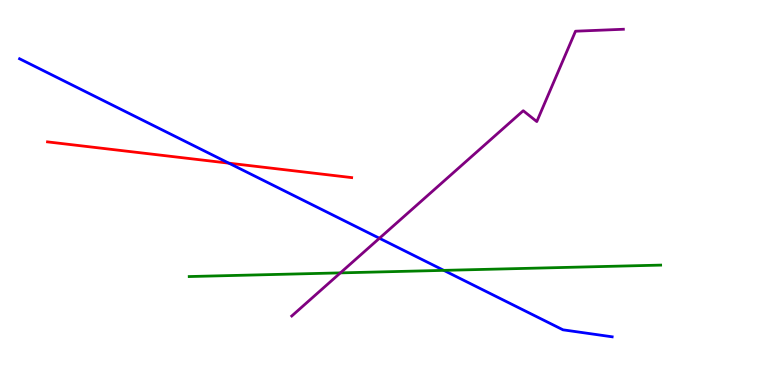[{'lines': ['blue', 'red'], 'intersections': [{'x': 2.95, 'y': 5.76}]}, {'lines': ['green', 'red'], 'intersections': []}, {'lines': ['purple', 'red'], 'intersections': []}, {'lines': ['blue', 'green'], 'intersections': [{'x': 5.73, 'y': 2.98}]}, {'lines': ['blue', 'purple'], 'intersections': [{'x': 4.9, 'y': 3.81}]}, {'lines': ['green', 'purple'], 'intersections': [{'x': 4.39, 'y': 2.91}]}]